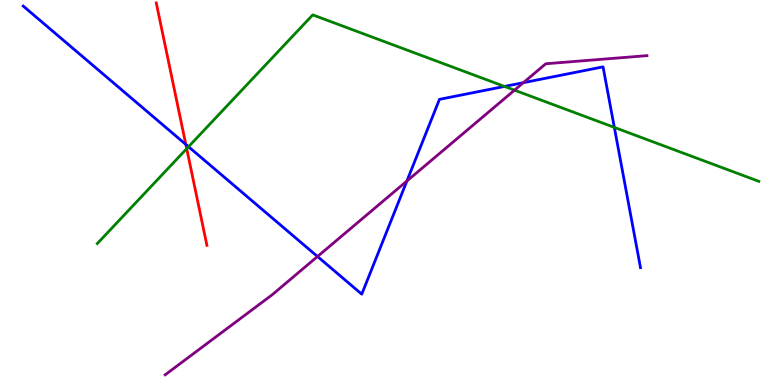[{'lines': ['blue', 'red'], 'intersections': [{'x': 2.4, 'y': 6.25}]}, {'lines': ['green', 'red'], 'intersections': [{'x': 2.41, 'y': 6.14}]}, {'lines': ['purple', 'red'], 'intersections': []}, {'lines': ['blue', 'green'], 'intersections': [{'x': 2.43, 'y': 6.19}, {'x': 6.51, 'y': 7.76}, {'x': 7.93, 'y': 6.69}]}, {'lines': ['blue', 'purple'], 'intersections': [{'x': 4.1, 'y': 3.34}, {'x': 5.25, 'y': 5.3}, {'x': 6.75, 'y': 7.85}]}, {'lines': ['green', 'purple'], 'intersections': [{'x': 6.64, 'y': 7.66}]}]